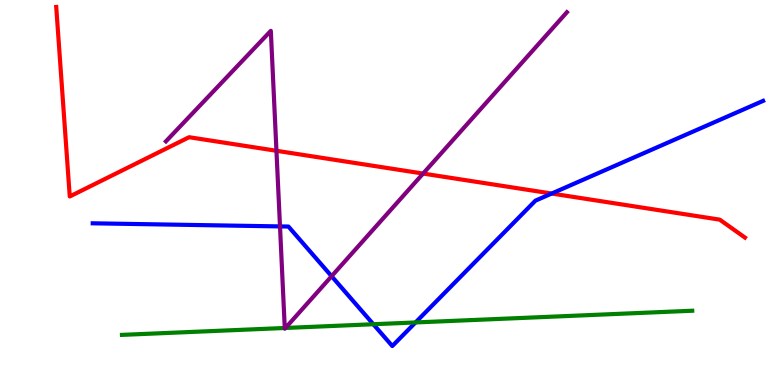[{'lines': ['blue', 'red'], 'intersections': [{'x': 7.12, 'y': 4.97}]}, {'lines': ['green', 'red'], 'intersections': []}, {'lines': ['purple', 'red'], 'intersections': [{'x': 3.57, 'y': 6.08}, {'x': 5.46, 'y': 5.49}]}, {'lines': ['blue', 'green'], 'intersections': [{'x': 4.82, 'y': 1.58}, {'x': 5.36, 'y': 1.62}]}, {'lines': ['blue', 'purple'], 'intersections': [{'x': 3.61, 'y': 4.12}, {'x': 4.28, 'y': 2.83}]}, {'lines': ['green', 'purple'], 'intersections': [{'x': 3.67, 'y': 1.48}, {'x': 3.68, 'y': 1.48}]}]